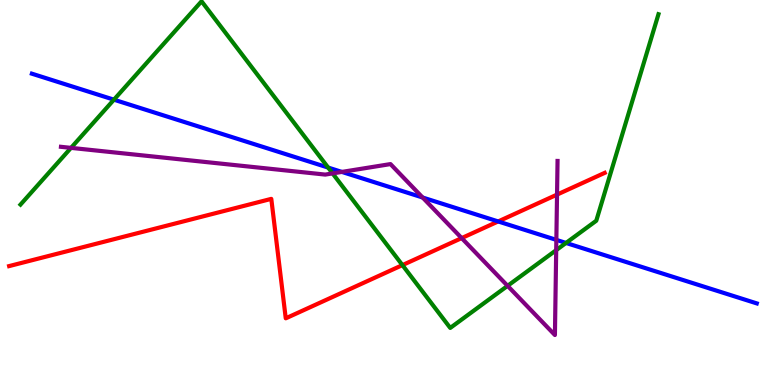[{'lines': ['blue', 'red'], 'intersections': [{'x': 6.43, 'y': 4.25}]}, {'lines': ['green', 'red'], 'intersections': [{'x': 5.19, 'y': 3.11}]}, {'lines': ['purple', 'red'], 'intersections': [{'x': 5.96, 'y': 3.82}, {'x': 7.19, 'y': 4.95}]}, {'lines': ['blue', 'green'], 'intersections': [{'x': 1.47, 'y': 7.41}, {'x': 4.23, 'y': 5.65}, {'x': 7.3, 'y': 3.69}]}, {'lines': ['blue', 'purple'], 'intersections': [{'x': 4.41, 'y': 5.53}, {'x': 5.45, 'y': 4.87}, {'x': 7.18, 'y': 3.77}]}, {'lines': ['green', 'purple'], 'intersections': [{'x': 0.916, 'y': 6.16}, {'x': 4.29, 'y': 5.5}, {'x': 6.55, 'y': 2.58}, {'x': 7.18, 'y': 3.5}]}]